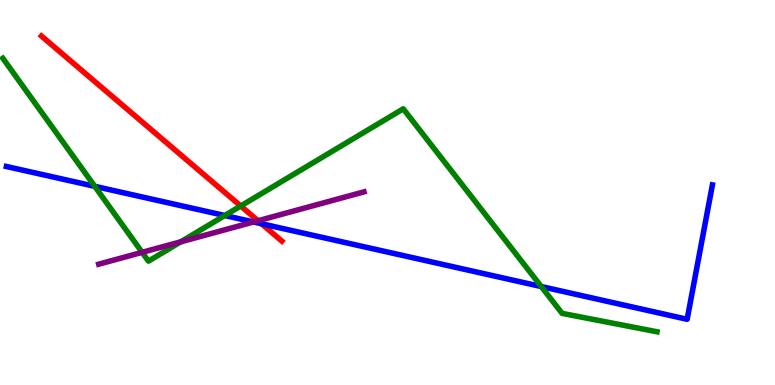[{'lines': ['blue', 'red'], 'intersections': [{'x': 3.37, 'y': 4.19}]}, {'lines': ['green', 'red'], 'intersections': [{'x': 3.11, 'y': 4.65}]}, {'lines': ['purple', 'red'], 'intersections': [{'x': 3.33, 'y': 4.27}]}, {'lines': ['blue', 'green'], 'intersections': [{'x': 1.22, 'y': 5.16}, {'x': 2.9, 'y': 4.4}, {'x': 6.98, 'y': 2.56}]}, {'lines': ['blue', 'purple'], 'intersections': [{'x': 3.27, 'y': 4.23}]}, {'lines': ['green', 'purple'], 'intersections': [{'x': 1.83, 'y': 3.45}, {'x': 2.33, 'y': 3.72}]}]